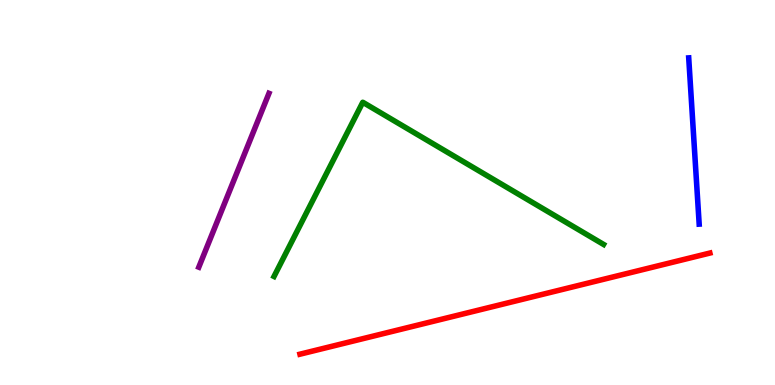[{'lines': ['blue', 'red'], 'intersections': []}, {'lines': ['green', 'red'], 'intersections': []}, {'lines': ['purple', 'red'], 'intersections': []}, {'lines': ['blue', 'green'], 'intersections': []}, {'lines': ['blue', 'purple'], 'intersections': []}, {'lines': ['green', 'purple'], 'intersections': []}]